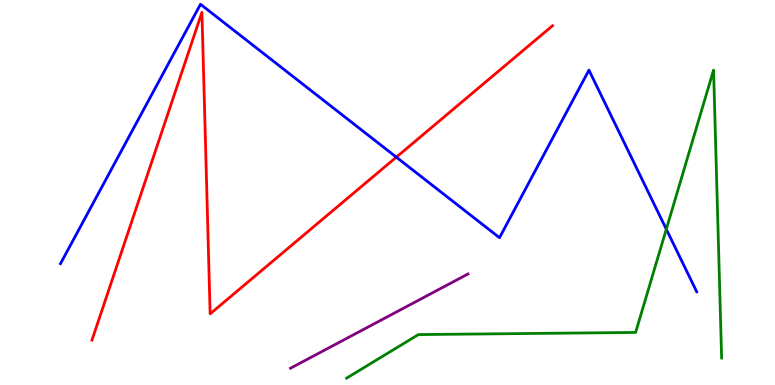[{'lines': ['blue', 'red'], 'intersections': [{'x': 5.11, 'y': 5.92}]}, {'lines': ['green', 'red'], 'intersections': []}, {'lines': ['purple', 'red'], 'intersections': []}, {'lines': ['blue', 'green'], 'intersections': [{'x': 8.6, 'y': 4.05}]}, {'lines': ['blue', 'purple'], 'intersections': []}, {'lines': ['green', 'purple'], 'intersections': []}]